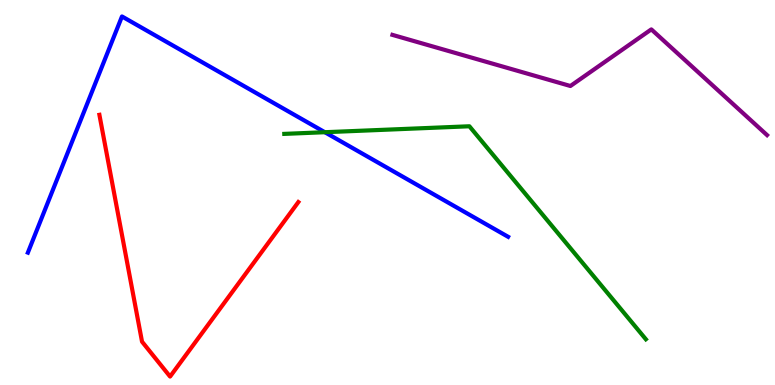[{'lines': ['blue', 'red'], 'intersections': []}, {'lines': ['green', 'red'], 'intersections': []}, {'lines': ['purple', 'red'], 'intersections': []}, {'lines': ['blue', 'green'], 'intersections': [{'x': 4.19, 'y': 6.57}]}, {'lines': ['blue', 'purple'], 'intersections': []}, {'lines': ['green', 'purple'], 'intersections': []}]